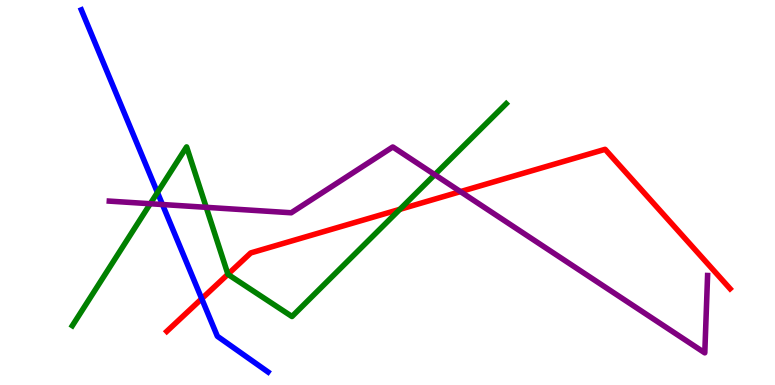[{'lines': ['blue', 'red'], 'intersections': [{'x': 2.6, 'y': 2.24}]}, {'lines': ['green', 'red'], 'intersections': [{'x': 2.94, 'y': 2.88}, {'x': 5.16, 'y': 4.56}]}, {'lines': ['purple', 'red'], 'intersections': [{'x': 5.94, 'y': 5.02}]}, {'lines': ['blue', 'green'], 'intersections': [{'x': 2.03, 'y': 5.0}]}, {'lines': ['blue', 'purple'], 'intersections': [{'x': 2.1, 'y': 4.69}]}, {'lines': ['green', 'purple'], 'intersections': [{'x': 1.94, 'y': 4.71}, {'x': 2.66, 'y': 4.61}, {'x': 5.61, 'y': 5.46}]}]